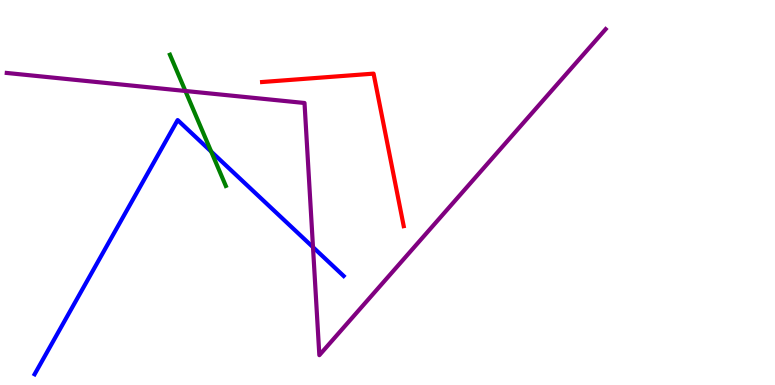[{'lines': ['blue', 'red'], 'intersections': []}, {'lines': ['green', 'red'], 'intersections': []}, {'lines': ['purple', 'red'], 'intersections': []}, {'lines': ['blue', 'green'], 'intersections': [{'x': 2.72, 'y': 6.06}]}, {'lines': ['blue', 'purple'], 'intersections': [{'x': 4.04, 'y': 3.58}]}, {'lines': ['green', 'purple'], 'intersections': [{'x': 2.39, 'y': 7.64}]}]